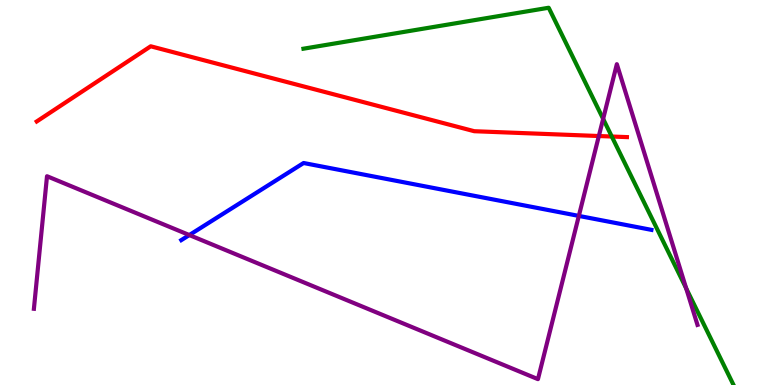[{'lines': ['blue', 'red'], 'intersections': []}, {'lines': ['green', 'red'], 'intersections': [{'x': 7.89, 'y': 6.45}]}, {'lines': ['purple', 'red'], 'intersections': [{'x': 7.73, 'y': 6.47}]}, {'lines': ['blue', 'green'], 'intersections': []}, {'lines': ['blue', 'purple'], 'intersections': [{'x': 2.44, 'y': 3.89}, {'x': 7.47, 'y': 4.39}]}, {'lines': ['green', 'purple'], 'intersections': [{'x': 7.78, 'y': 6.91}, {'x': 8.85, 'y': 2.51}]}]